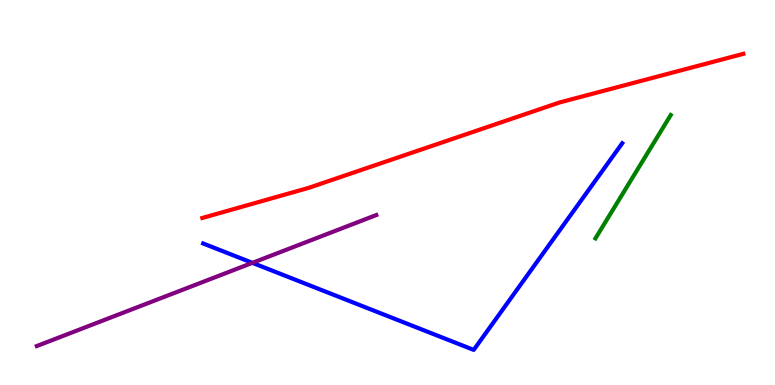[{'lines': ['blue', 'red'], 'intersections': []}, {'lines': ['green', 'red'], 'intersections': []}, {'lines': ['purple', 'red'], 'intersections': []}, {'lines': ['blue', 'green'], 'intersections': []}, {'lines': ['blue', 'purple'], 'intersections': [{'x': 3.26, 'y': 3.17}]}, {'lines': ['green', 'purple'], 'intersections': []}]